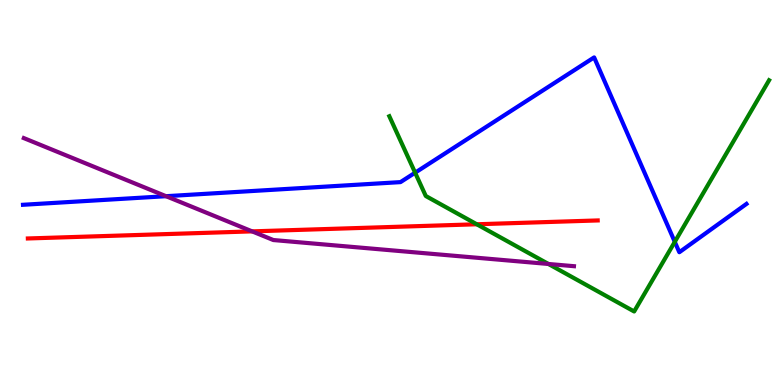[{'lines': ['blue', 'red'], 'intersections': []}, {'lines': ['green', 'red'], 'intersections': [{'x': 6.15, 'y': 4.17}]}, {'lines': ['purple', 'red'], 'intersections': [{'x': 3.25, 'y': 3.99}]}, {'lines': ['blue', 'green'], 'intersections': [{'x': 5.36, 'y': 5.51}, {'x': 8.71, 'y': 3.72}]}, {'lines': ['blue', 'purple'], 'intersections': [{'x': 2.14, 'y': 4.9}]}, {'lines': ['green', 'purple'], 'intersections': [{'x': 7.08, 'y': 3.14}]}]